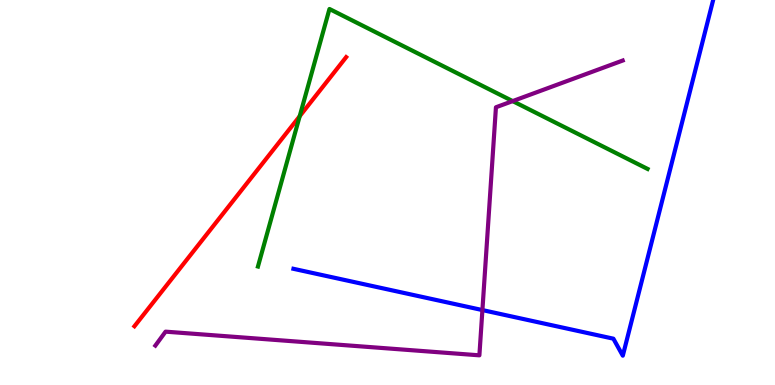[{'lines': ['blue', 'red'], 'intersections': []}, {'lines': ['green', 'red'], 'intersections': [{'x': 3.87, 'y': 6.98}]}, {'lines': ['purple', 'red'], 'intersections': []}, {'lines': ['blue', 'green'], 'intersections': []}, {'lines': ['blue', 'purple'], 'intersections': [{'x': 6.22, 'y': 1.95}]}, {'lines': ['green', 'purple'], 'intersections': [{'x': 6.62, 'y': 7.37}]}]